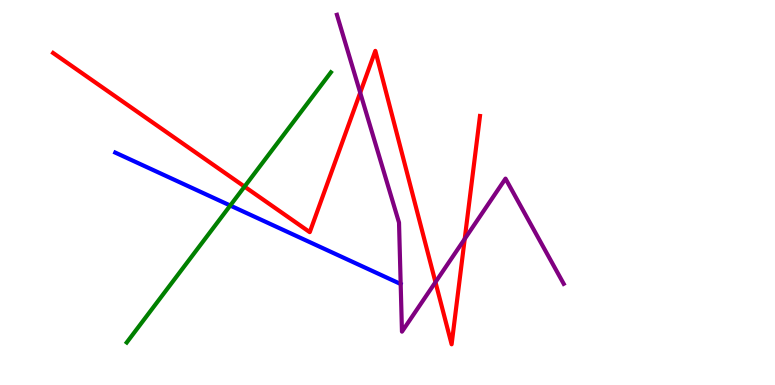[{'lines': ['blue', 'red'], 'intersections': []}, {'lines': ['green', 'red'], 'intersections': [{'x': 3.16, 'y': 5.15}]}, {'lines': ['purple', 'red'], 'intersections': [{'x': 4.65, 'y': 7.59}, {'x': 5.62, 'y': 2.67}, {'x': 6.0, 'y': 3.79}]}, {'lines': ['blue', 'green'], 'intersections': [{'x': 2.97, 'y': 4.66}]}, {'lines': ['blue', 'purple'], 'intersections': []}, {'lines': ['green', 'purple'], 'intersections': []}]